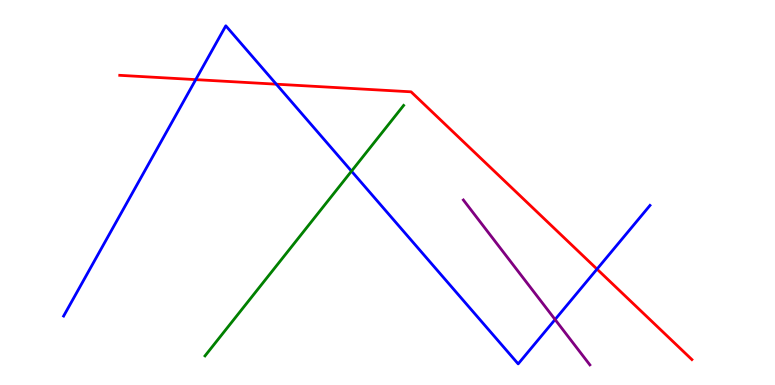[{'lines': ['blue', 'red'], 'intersections': [{'x': 2.53, 'y': 7.93}, {'x': 3.57, 'y': 7.81}, {'x': 7.7, 'y': 3.01}]}, {'lines': ['green', 'red'], 'intersections': []}, {'lines': ['purple', 'red'], 'intersections': []}, {'lines': ['blue', 'green'], 'intersections': [{'x': 4.54, 'y': 5.55}]}, {'lines': ['blue', 'purple'], 'intersections': [{'x': 7.16, 'y': 1.7}]}, {'lines': ['green', 'purple'], 'intersections': []}]